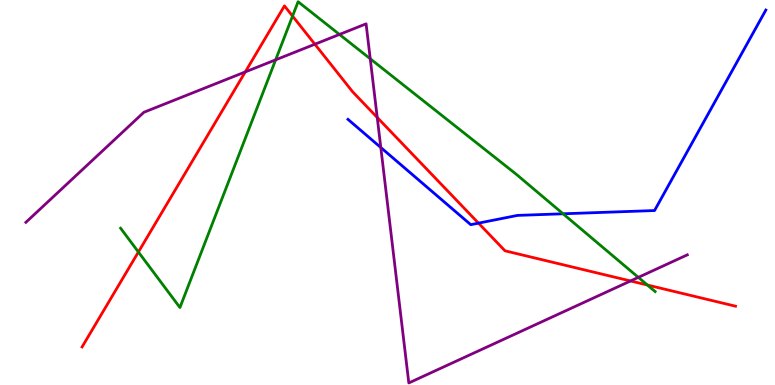[{'lines': ['blue', 'red'], 'intersections': [{'x': 6.17, 'y': 4.2}]}, {'lines': ['green', 'red'], 'intersections': [{'x': 1.79, 'y': 3.45}, {'x': 3.77, 'y': 9.58}, {'x': 8.35, 'y': 2.6}]}, {'lines': ['purple', 'red'], 'intersections': [{'x': 3.16, 'y': 8.13}, {'x': 4.06, 'y': 8.85}, {'x': 4.87, 'y': 6.95}, {'x': 8.14, 'y': 2.7}]}, {'lines': ['blue', 'green'], 'intersections': [{'x': 7.27, 'y': 4.45}]}, {'lines': ['blue', 'purple'], 'intersections': [{'x': 4.91, 'y': 6.17}]}, {'lines': ['green', 'purple'], 'intersections': [{'x': 3.56, 'y': 8.45}, {'x': 4.38, 'y': 9.11}, {'x': 4.78, 'y': 8.47}, {'x': 8.24, 'y': 2.8}]}]